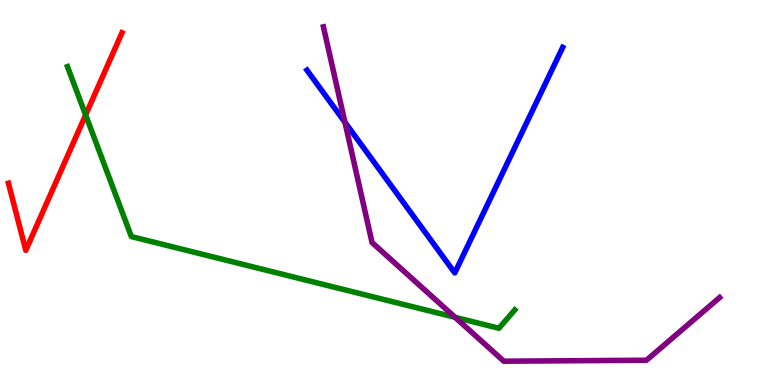[{'lines': ['blue', 'red'], 'intersections': []}, {'lines': ['green', 'red'], 'intersections': [{'x': 1.11, 'y': 7.01}]}, {'lines': ['purple', 'red'], 'intersections': []}, {'lines': ['blue', 'green'], 'intersections': []}, {'lines': ['blue', 'purple'], 'intersections': [{'x': 4.45, 'y': 6.83}]}, {'lines': ['green', 'purple'], 'intersections': [{'x': 5.87, 'y': 1.76}]}]